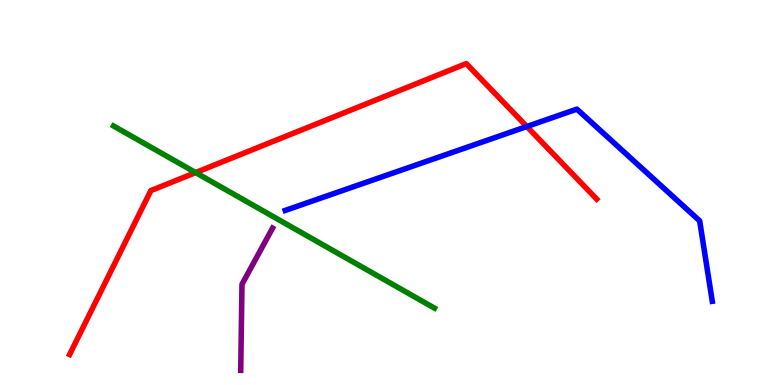[{'lines': ['blue', 'red'], 'intersections': [{'x': 6.8, 'y': 6.71}]}, {'lines': ['green', 'red'], 'intersections': [{'x': 2.52, 'y': 5.52}]}, {'lines': ['purple', 'red'], 'intersections': []}, {'lines': ['blue', 'green'], 'intersections': []}, {'lines': ['blue', 'purple'], 'intersections': []}, {'lines': ['green', 'purple'], 'intersections': []}]